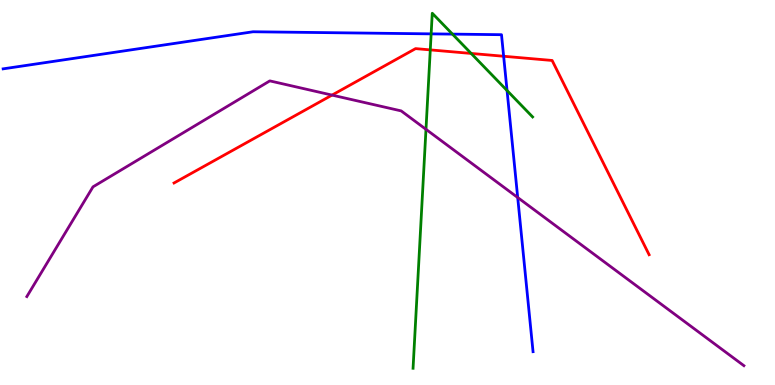[{'lines': ['blue', 'red'], 'intersections': [{'x': 6.5, 'y': 8.54}]}, {'lines': ['green', 'red'], 'intersections': [{'x': 5.55, 'y': 8.7}, {'x': 6.08, 'y': 8.61}]}, {'lines': ['purple', 'red'], 'intersections': [{'x': 4.28, 'y': 7.53}]}, {'lines': ['blue', 'green'], 'intersections': [{'x': 5.56, 'y': 9.12}, {'x': 5.84, 'y': 9.11}, {'x': 6.54, 'y': 7.65}]}, {'lines': ['blue', 'purple'], 'intersections': [{'x': 6.68, 'y': 4.87}]}, {'lines': ['green', 'purple'], 'intersections': [{'x': 5.5, 'y': 6.64}]}]